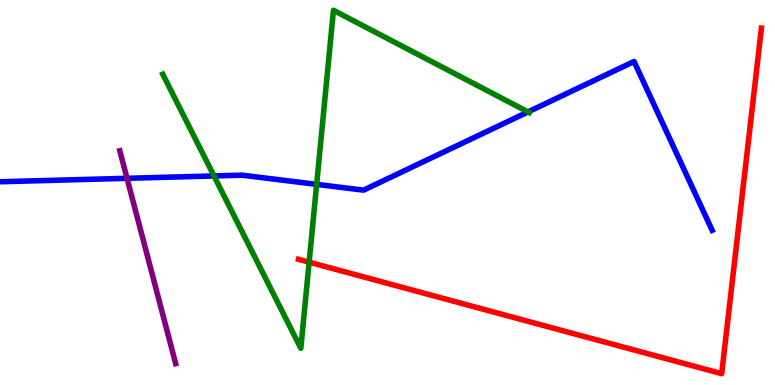[{'lines': ['blue', 'red'], 'intersections': []}, {'lines': ['green', 'red'], 'intersections': [{'x': 3.99, 'y': 3.19}]}, {'lines': ['purple', 'red'], 'intersections': []}, {'lines': ['blue', 'green'], 'intersections': [{'x': 2.76, 'y': 5.43}, {'x': 4.09, 'y': 5.21}, {'x': 6.81, 'y': 7.09}]}, {'lines': ['blue', 'purple'], 'intersections': [{'x': 1.64, 'y': 5.37}]}, {'lines': ['green', 'purple'], 'intersections': []}]